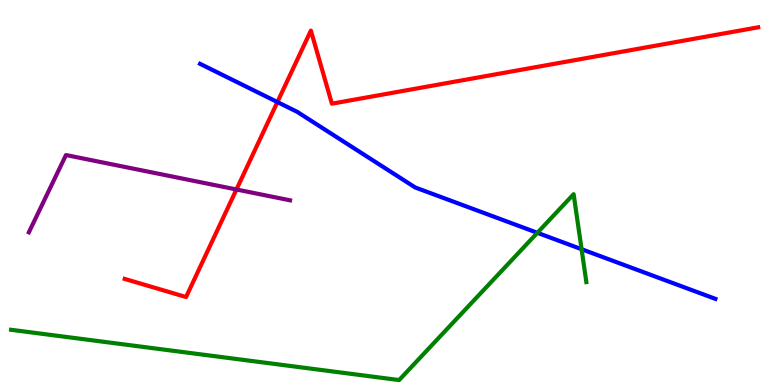[{'lines': ['blue', 'red'], 'intersections': [{'x': 3.58, 'y': 7.35}]}, {'lines': ['green', 'red'], 'intersections': []}, {'lines': ['purple', 'red'], 'intersections': [{'x': 3.05, 'y': 5.08}]}, {'lines': ['blue', 'green'], 'intersections': [{'x': 6.93, 'y': 3.95}, {'x': 7.5, 'y': 3.53}]}, {'lines': ['blue', 'purple'], 'intersections': []}, {'lines': ['green', 'purple'], 'intersections': []}]